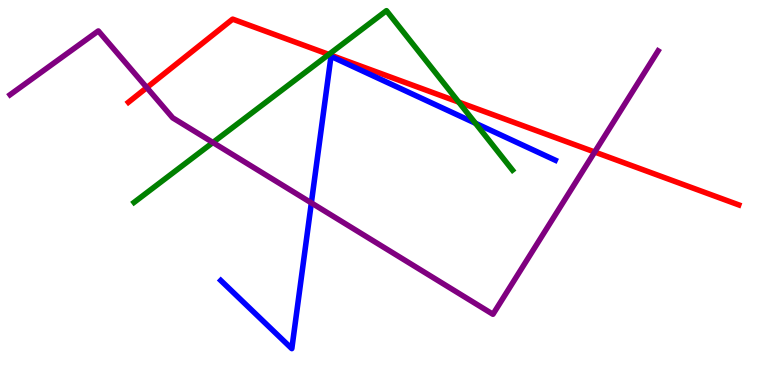[{'lines': ['blue', 'red'], 'intersections': []}, {'lines': ['green', 'red'], 'intersections': [{'x': 4.24, 'y': 8.59}, {'x': 5.92, 'y': 7.35}]}, {'lines': ['purple', 'red'], 'intersections': [{'x': 1.89, 'y': 7.72}, {'x': 7.67, 'y': 6.05}]}, {'lines': ['blue', 'green'], 'intersections': [{'x': 6.13, 'y': 6.8}]}, {'lines': ['blue', 'purple'], 'intersections': [{'x': 4.02, 'y': 4.73}]}, {'lines': ['green', 'purple'], 'intersections': [{'x': 2.75, 'y': 6.3}]}]